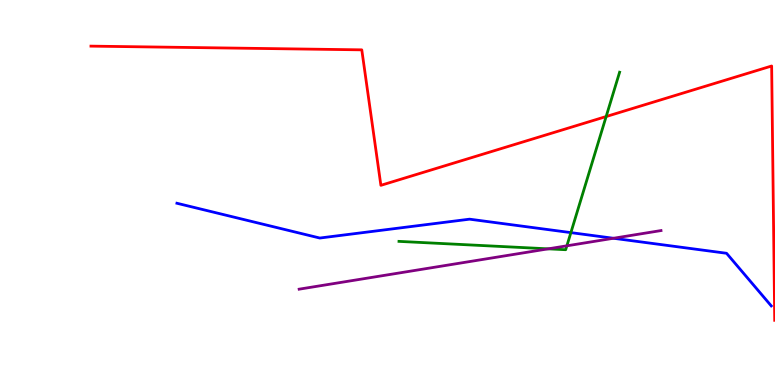[{'lines': ['blue', 'red'], 'intersections': []}, {'lines': ['green', 'red'], 'intersections': [{'x': 7.82, 'y': 6.97}]}, {'lines': ['purple', 'red'], 'intersections': []}, {'lines': ['blue', 'green'], 'intersections': [{'x': 7.37, 'y': 3.96}]}, {'lines': ['blue', 'purple'], 'intersections': [{'x': 7.92, 'y': 3.81}]}, {'lines': ['green', 'purple'], 'intersections': [{'x': 7.07, 'y': 3.54}, {'x': 7.31, 'y': 3.62}]}]